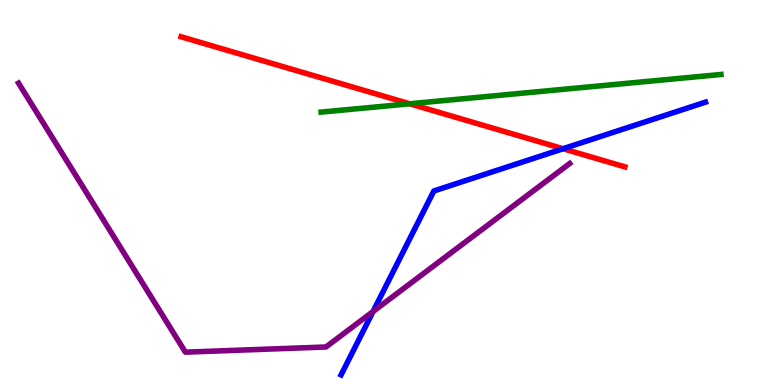[{'lines': ['blue', 'red'], 'intersections': [{'x': 7.27, 'y': 6.14}]}, {'lines': ['green', 'red'], 'intersections': [{'x': 5.29, 'y': 7.3}]}, {'lines': ['purple', 'red'], 'intersections': []}, {'lines': ['blue', 'green'], 'intersections': []}, {'lines': ['blue', 'purple'], 'intersections': [{'x': 4.81, 'y': 1.91}]}, {'lines': ['green', 'purple'], 'intersections': []}]